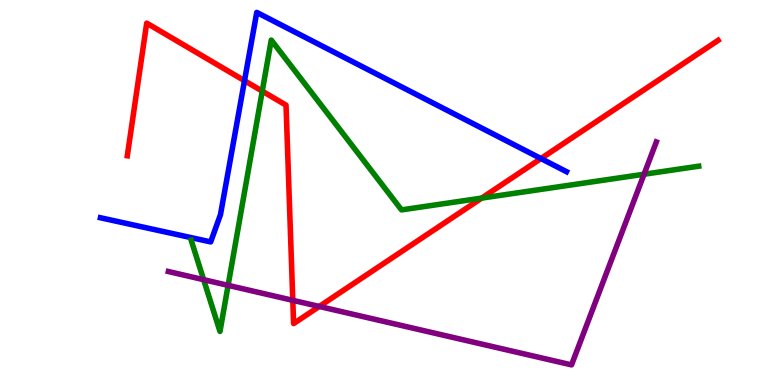[{'lines': ['blue', 'red'], 'intersections': [{'x': 3.15, 'y': 7.9}, {'x': 6.98, 'y': 5.88}]}, {'lines': ['green', 'red'], 'intersections': [{'x': 3.38, 'y': 7.63}, {'x': 6.21, 'y': 4.85}]}, {'lines': ['purple', 'red'], 'intersections': [{'x': 3.78, 'y': 2.2}, {'x': 4.12, 'y': 2.04}]}, {'lines': ['blue', 'green'], 'intersections': []}, {'lines': ['blue', 'purple'], 'intersections': []}, {'lines': ['green', 'purple'], 'intersections': [{'x': 2.63, 'y': 2.74}, {'x': 2.94, 'y': 2.59}, {'x': 8.31, 'y': 5.47}]}]